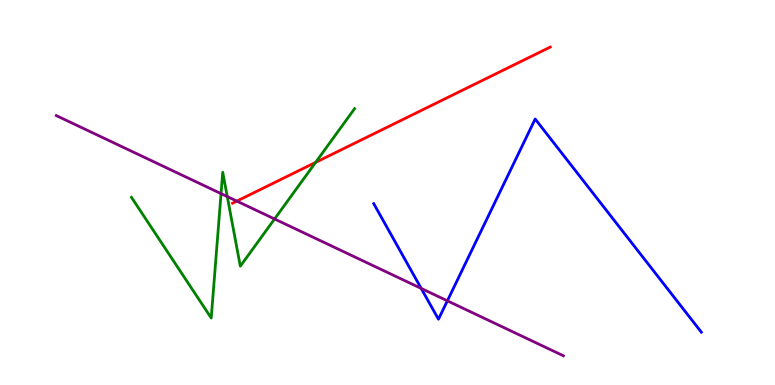[{'lines': ['blue', 'red'], 'intersections': []}, {'lines': ['green', 'red'], 'intersections': [{'x': 4.07, 'y': 5.78}]}, {'lines': ['purple', 'red'], 'intersections': [{'x': 3.06, 'y': 4.78}]}, {'lines': ['blue', 'green'], 'intersections': []}, {'lines': ['blue', 'purple'], 'intersections': [{'x': 5.44, 'y': 2.51}, {'x': 5.77, 'y': 2.19}]}, {'lines': ['green', 'purple'], 'intersections': [{'x': 2.85, 'y': 4.97}, {'x': 2.93, 'y': 4.89}, {'x': 3.54, 'y': 4.31}]}]